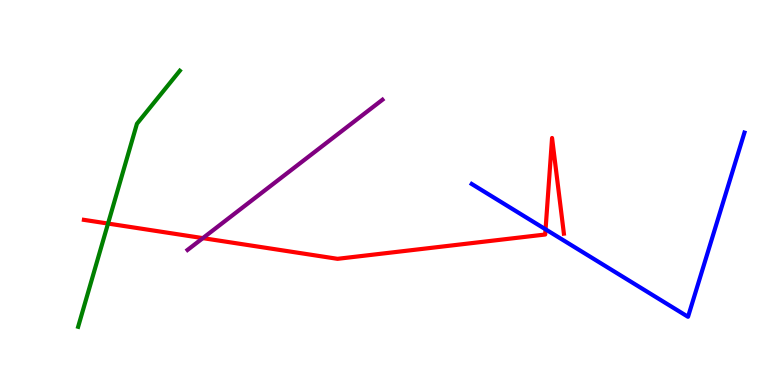[{'lines': ['blue', 'red'], 'intersections': [{'x': 7.04, 'y': 4.04}]}, {'lines': ['green', 'red'], 'intersections': [{'x': 1.39, 'y': 4.19}]}, {'lines': ['purple', 'red'], 'intersections': [{'x': 2.62, 'y': 3.81}]}, {'lines': ['blue', 'green'], 'intersections': []}, {'lines': ['blue', 'purple'], 'intersections': []}, {'lines': ['green', 'purple'], 'intersections': []}]